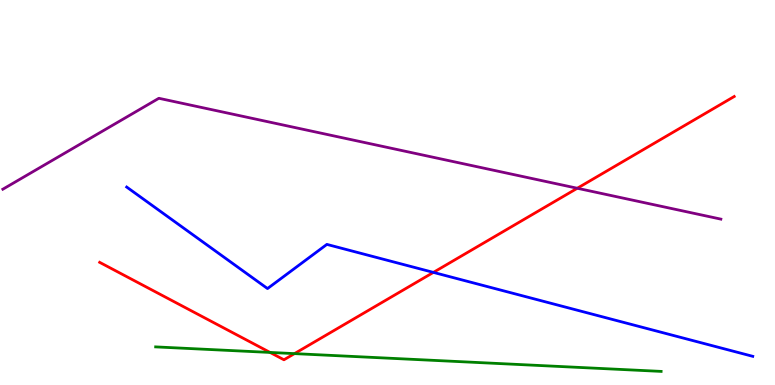[{'lines': ['blue', 'red'], 'intersections': [{'x': 5.59, 'y': 2.92}]}, {'lines': ['green', 'red'], 'intersections': [{'x': 3.48, 'y': 0.846}, {'x': 3.8, 'y': 0.815}]}, {'lines': ['purple', 'red'], 'intersections': [{'x': 7.45, 'y': 5.11}]}, {'lines': ['blue', 'green'], 'intersections': []}, {'lines': ['blue', 'purple'], 'intersections': []}, {'lines': ['green', 'purple'], 'intersections': []}]